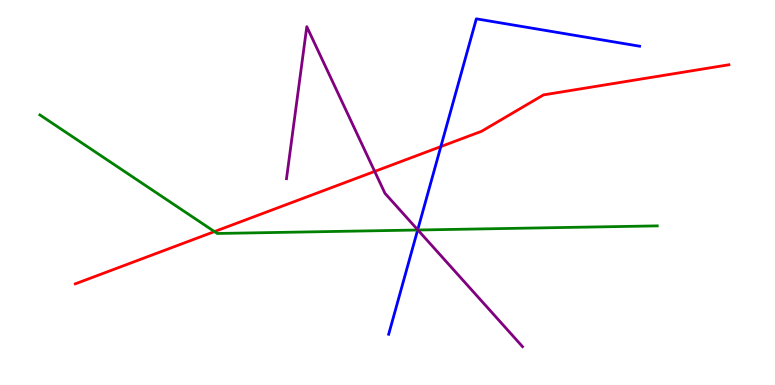[{'lines': ['blue', 'red'], 'intersections': [{'x': 5.69, 'y': 6.19}]}, {'lines': ['green', 'red'], 'intersections': [{'x': 2.77, 'y': 3.98}]}, {'lines': ['purple', 'red'], 'intersections': [{'x': 4.83, 'y': 5.55}]}, {'lines': ['blue', 'green'], 'intersections': [{'x': 5.39, 'y': 4.03}]}, {'lines': ['blue', 'purple'], 'intersections': [{'x': 5.39, 'y': 4.03}]}, {'lines': ['green', 'purple'], 'intersections': [{'x': 5.39, 'y': 4.03}]}]